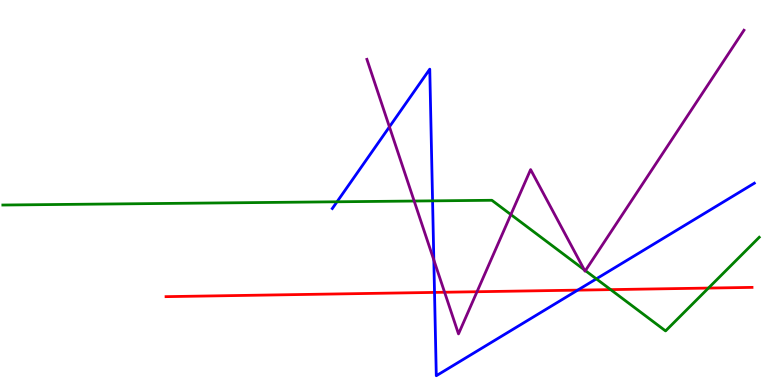[{'lines': ['blue', 'red'], 'intersections': [{'x': 5.61, 'y': 2.41}, {'x': 7.45, 'y': 2.46}]}, {'lines': ['green', 'red'], 'intersections': [{'x': 7.88, 'y': 2.48}, {'x': 9.14, 'y': 2.52}]}, {'lines': ['purple', 'red'], 'intersections': [{'x': 5.74, 'y': 2.41}, {'x': 6.16, 'y': 2.42}]}, {'lines': ['blue', 'green'], 'intersections': [{'x': 4.35, 'y': 4.76}, {'x': 5.58, 'y': 4.78}, {'x': 7.69, 'y': 2.76}]}, {'lines': ['blue', 'purple'], 'intersections': [{'x': 5.02, 'y': 6.71}, {'x': 5.6, 'y': 3.25}]}, {'lines': ['green', 'purple'], 'intersections': [{'x': 5.34, 'y': 4.78}, {'x': 6.59, 'y': 4.43}, {'x': 7.54, 'y': 2.99}, {'x': 7.55, 'y': 2.97}]}]